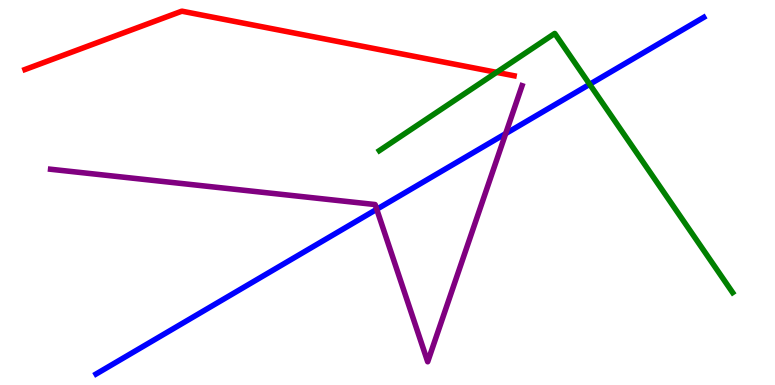[{'lines': ['blue', 'red'], 'intersections': []}, {'lines': ['green', 'red'], 'intersections': [{'x': 6.41, 'y': 8.12}]}, {'lines': ['purple', 'red'], 'intersections': []}, {'lines': ['blue', 'green'], 'intersections': [{'x': 7.61, 'y': 7.81}]}, {'lines': ['blue', 'purple'], 'intersections': [{'x': 4.86, 'y': 4.56}, {'x': 6.52, 'y': 6.53}]}, {'lines': ['green', 'purple'], 'intersections': []}]